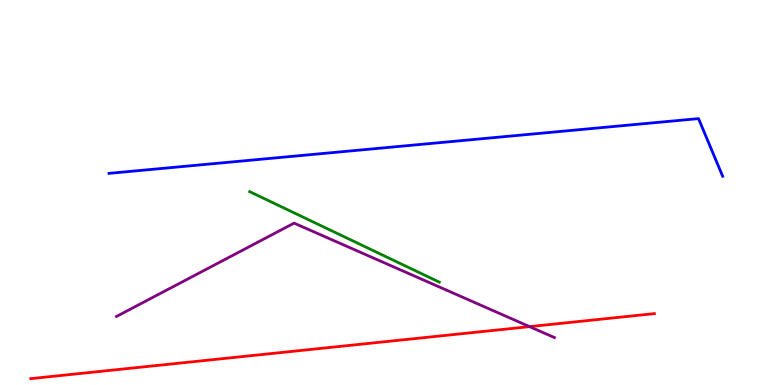[{'lines': ['blue', 'red'], 'intersections': []}, {'lines': ['green', 'red'], 'intersections': []}, {'lines': ['purple', 'red'], 'intersections': [{'x': 6.83, 'y': 1.52}]}, {'lines': ['blue', 'green'], 'intersections': []}, {'lines': ['blue', 'purple'], 'intersections': []}, {'lines': ['green', 'purple'], 'intersections': []}]